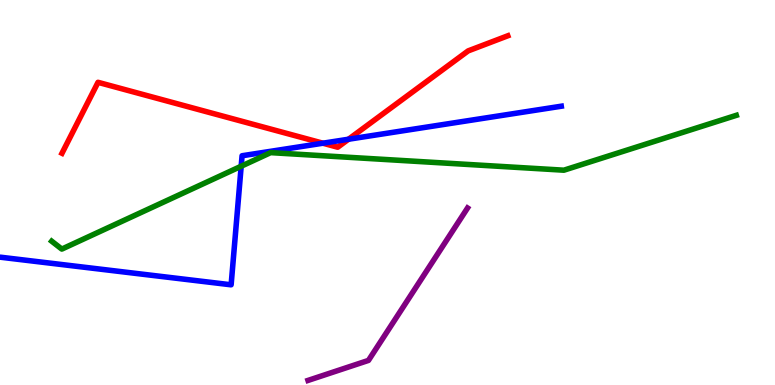[{'lines': ['blue', 'red'], 'intersections': [{'x': 4.17, 'y': 6.28}, {'x': 4.5, 'y': 6.38}]}, {'lines': ['green', 'red'], 'intersections': []}, {'lines': ['purple', 'red'], 'intersections': []}, {'lines': ['blue', 'green'], 'intersections': [{'x': 3.11, 'y': 5.68}]}, {'lines': ['blue', 'purple'], 'intersections': []}, {'lines': ['green', 'purple'], 'intersections': []}]